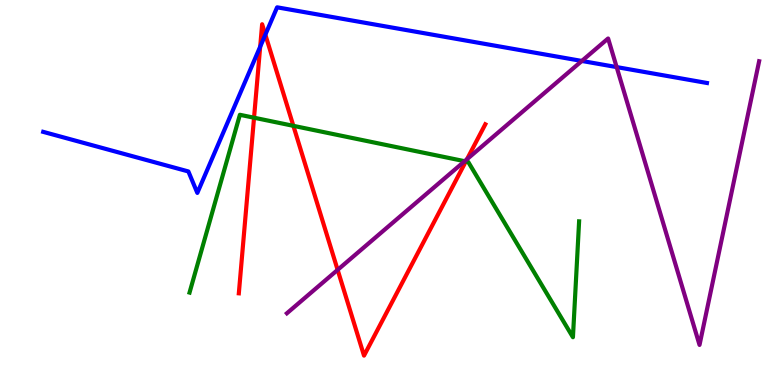[{'lines': ['blue', 'red'], 'intersections': [{'x': 3.36, 'y': 8.79}, {'x': 3.42, 'y': 9.1}]}, {'lines': ['green', 'red'], 'intersections': [{'x': 3.28, 'y': 6.94}, {'x': 3.79, 'y': 6.73}, {'x': 6.01, 'y': 5.81}]}, {'lines': ['purple', 'red'], 'intersections': [{'x': 4.36, 'y': 2.99}, {'x': 6.03, 'y': 5.87}]}, {'lines': ['blue', 'green'], 'intersections': []}, {'lines': ['blue', 'purple'], 'intersections': [{'x': 7.51, 'y': 8.42}, {'x': 7.96, 'y': 8.26}]}, {'lines': ['green', 'purple'], 'intersections': [{'x': 6.0, 'y': 5.81}]}]